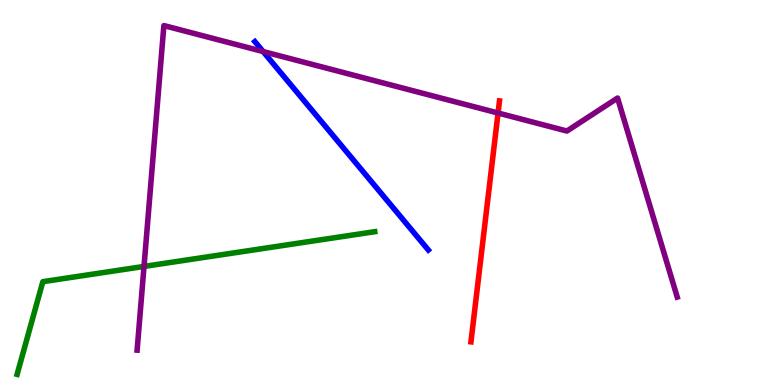[{'lines': ['blue', 'red'], 'intersections': []}, {'lines': ['green', 'red'], 'intersections': []}, {'lines': ['purple', 'red'], 'intersections': [{'x': 6.43, 'y': 7.06}]}, {'lines': ['blue', 'green'], 'intersections': []}, {'lines': ['blue', 'purple'], 'intersections': [{'x': 3.4, 'y': 8.66}]}, {'lines': ['green', 'purple'], 'intersections': [{'x': 1.86, 'y': 3.08}]}]